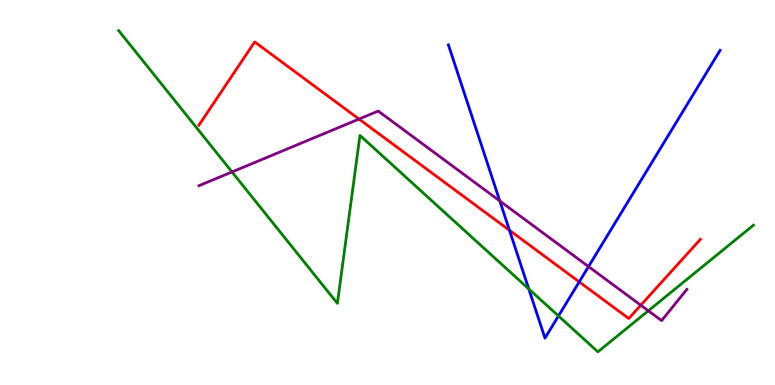[{'lines': ['blue', 'red'], 'intersections': [{'x': 6.57, 'y': 4.02}, {'x': 7.47, 'y': 2.68}]}, {'lines': ['green', 'red'], 'intersections': []}, {'lines': ['purple', 'red'], 'intersections': [{'x': 4.63, 'y': 6.91}, {'x': 8.27, 'y': 2.07}]}, {'lines': ['blue', 'green'], 'intersections': [{'x': 6.82, 'y': 2.49}, {'x': 7.21, 'y': 1.79}]}, {'lines': ['blue', 'purple'], 'intersections': [{'x': 6.45, 'y': 4.78}, {'x': 7.59, 'y': 3.08}]}, {'lines': ['green', 'purple'], 'intersections': [{'x': 2.99, 'y': 5.53}, {'x': 8.37, 'y': 1.93}]}]